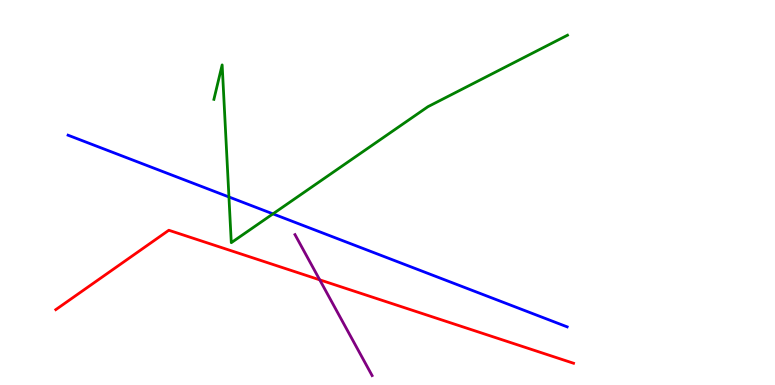[{'lines': ['blue', 'red'], 'intersections': []}, {'lines': ['green', 'red'], 'intersections': []}, {'lines': ['purple', 'red'], 'intersections': [{'x': 4.13, 'y': 2.73}]}, {'lines': ['blue', 'green'], 'intersections': [{'x': 2.95, 'y': 4.88}, {'x': 3.52, 'y': 4.44}]}, {'lines': ['blue', 'purple'], 'intersections': []}, {'lines': ['green', 'purple'], 'intersections': []}]